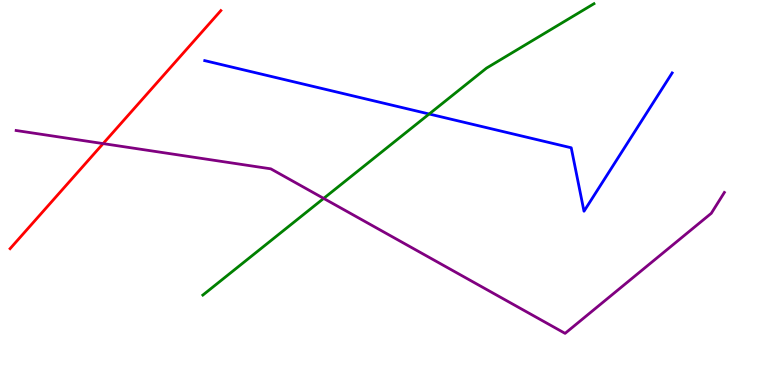[{'lines': ['blue', 'red'], 'intersections': []}, {'lines': ['green', 'red'], 'intersections': []}, {'lines': ['purple', 'red'], 'intersections': [{'x': 1.33, 'y': 6.27}]}, {'lines': ['blue', 'green'], 'intersections': [{'x': 5.54, 'y': 7.04}]}, {'lines': ['blue', 'purple'], 'intersections': []}, {'lines': ['green', 'purple'], 'intersections': [{'x': 4.18, 'y': 4.85}]}]